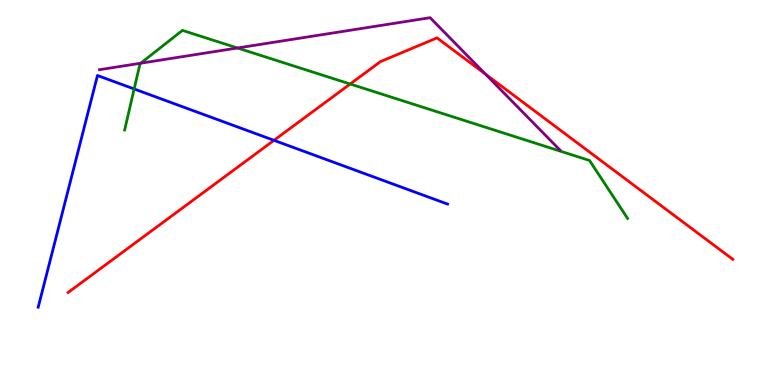[{'lines': ['blue', 'red'], 'intersections': [{'x': 3.54, 'y': 6.36}]}, {'lines': ['green', 'red'], 'intersections': [{'x': 4.52, 'y': 7.82}]}, {'lines': ['purple', 'red'], 'intersections': [{'x': 6.26, 'y': 8.07}]}, {'lines': ['blue', 'green'], 'intersections': [{'x': 1.73, 'y': 7.69}]}, {'lines': ['blue', 'purple'], 'intersections': []}, {'lines': ['green', 'purple'], 'intersections': [{'x': 1.82, 'y': 8.36}, {'x': 3.06, 'y': 8.75}]}]